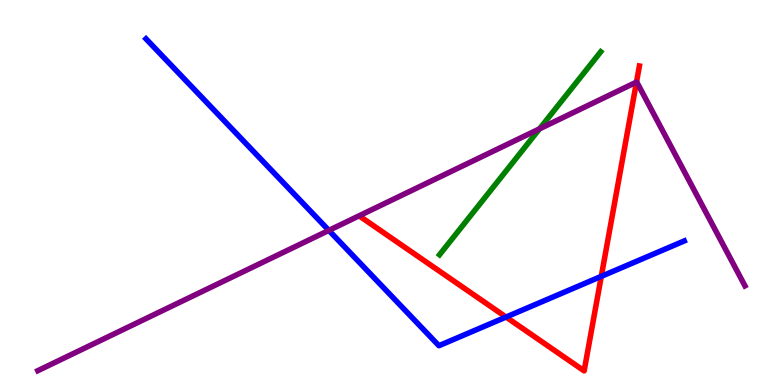[{'lines': ['blue', 'red'], 'intersections': [{'x': 6.53, 'y': 1.77}, {'x': 7.76, 'y': 2.82}]}, {'lines': ['green', 'red'], 'intersections': []}, {'lines': ['purple', 'red'], 'intersections': [{'x': 8.21, 'y': 7.87}]}, {'lines': ['blue', 'green'], 'intersections': []}, {'lines': ['blue', 'purple'], 'intersections': [{'x': 4.24, 'y': 4.02}]}, {'lines': ['green', 'purple'], 'intersections': [{'x': 6.96, 'y': 6.65}]}]